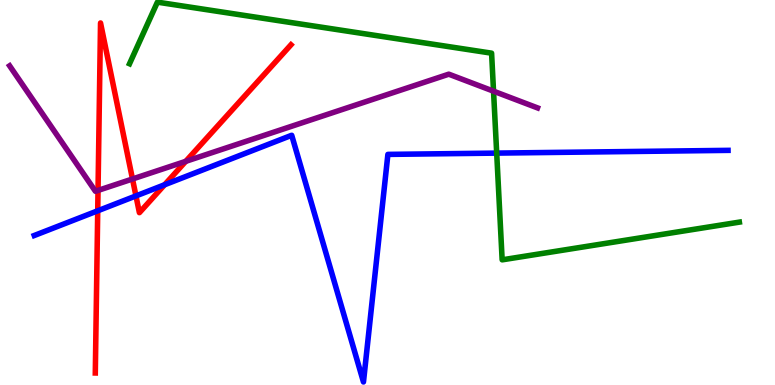[{'lines': ['blue', 'red'], 'intersections': [{'x': 1.26, 'y': 4.52}, {'x': 1.75, 'y': 4.91}, {'x': 2.12, 'y': 5.2}]}, {'lines': ['green', 'red'], 'intersections': []}, {'lines': ['purple', 'red'], 'intersections': [{'x': 1.26, 'y': 5.05}, {'x': 1.71, 'y': 5.35}, {'x': 2.4, 'y': 5.81}]}, {'lines': ['blue', 'green'], 'intersections': [{'x': 6.41, 'y': 6.02}]}, {'lines': ['blue', 'purple'], 'intersections': []}, {'lines': ['green', 'purple'], 'intersections': [{'x': 6.37, 'y': 7.63}]}]